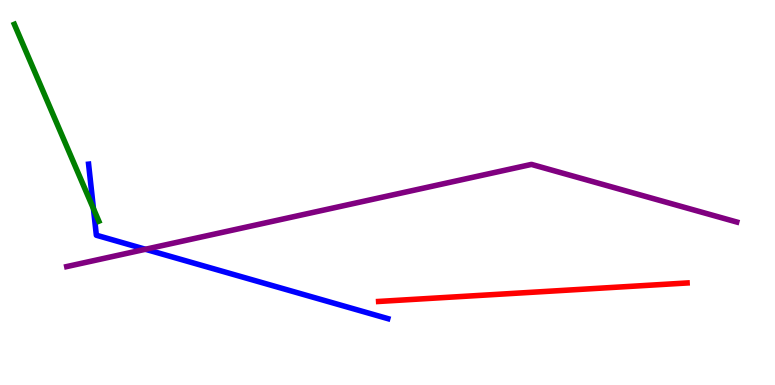[{'lines': ['blue', 'red'], 'intersections': []}, {'lines': ['green', 'red'], 'intersections': []}, {'lines': ['purple', 'red'], 'intersections': []}, {'lines': ['blue', 'green'], 'intersections': [{'x': 1.21, 'y': 4.58}]}, {'lines': ['blue', 'purple'], 'intersections': [{'x': 1.88, 'y': 3.53}]}, {'lines': ['green', 'purple'], 'intersections': []}]